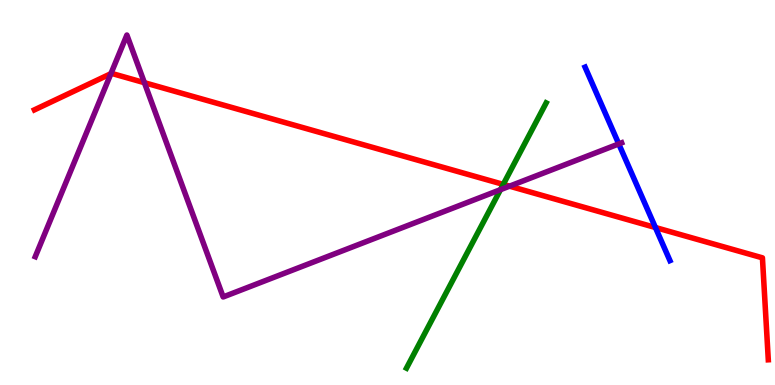[{'lines': ['blue', 'red'], 'intersections': [{'x': 8.46, 'y': 4.09}]}, {'lines': ['green', 'red'], 'intersections': [{'x': 6.49, 'y': 5.21}]}, {'lines': ['purple', 'red'], 'intersections': [{'x': 1.43, 'y': 8.09}, {'x': 1.86, 'y': 7.85}, {'x': 6.57, 'y': 5.16}]}, {'lines': ['blue', 'green'], 'intersections': []}, {'lines': ['blue', 'purple'], 'intersections': [{'x': 7.98, 'y': 6.26}]}, {'lines': ['green', 'purple'], 'intersections': [{'x': 6.46, 'y': 5.07}]}]